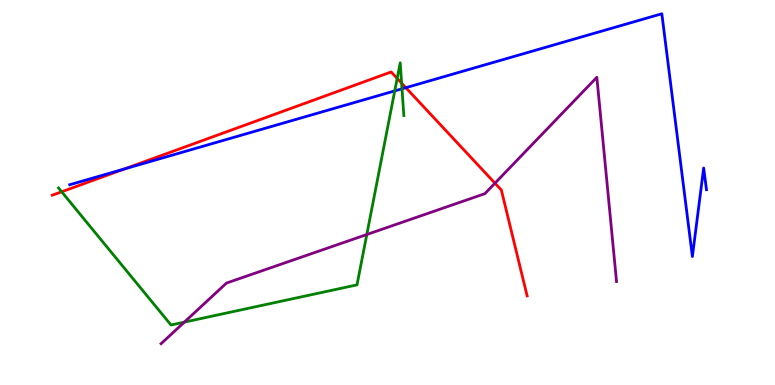[{'lines': ['blue', 'red'], 'intersections': [{'x': 1.61, 'y': 5.61}, {'x': 5.24, 'y': 7.72}]}, {'lines': ['green', 'red'], 'intersections': [{'x': 0.796, 'y': 5.02}, {'x': 5.12, 'y': 7.96}, {'x': 5.18, 'y': 7.84}]}, {'lines': ['purple', 'red'], 'intersections': [{'x': 6.39, 'y': 5.24}]}, {'lines': ['blue', 'green'], 'intersections': [{'x': 5.09, 'y': 7.64}, {'x': 5.19, 'y': 7.69}]}, {'lines': ['blue', 'purple'], 'intersections': []}, {'lines': ['green', 'purple'], 'intersections': [{'x': 2.38, 'y': 1.63}, {'x': 4.73, 'y': 3.91}]}]